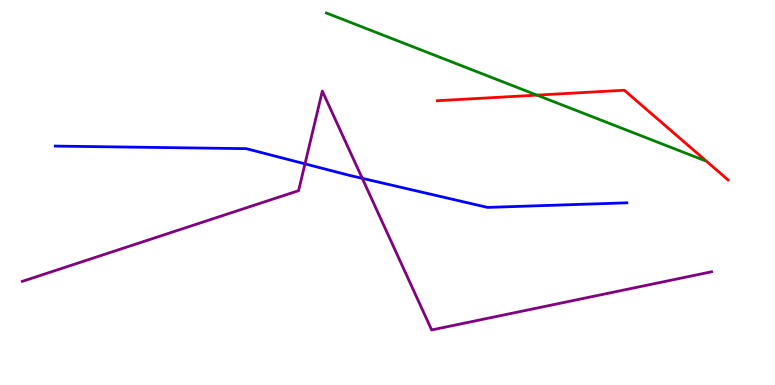[{'lines': ['blue', 'red'], 'intersections': []}, {'lines': ['green', 'red'], 'intersections': [{'x': 6.93, 'y': 7.53}]}, {'lines': ['purple', 'red'], 'intersections': []}, {'lines': ['blue', 'green'], 'intersections': []}, {'lines': ['blue', 'purple'], 'intersections': [{'x': 3.94, 'y': 5.74}, {'x': 4.67, 'y': 5.37}]}, {'lines': ['green', 'purple'], 'intersections': []}]